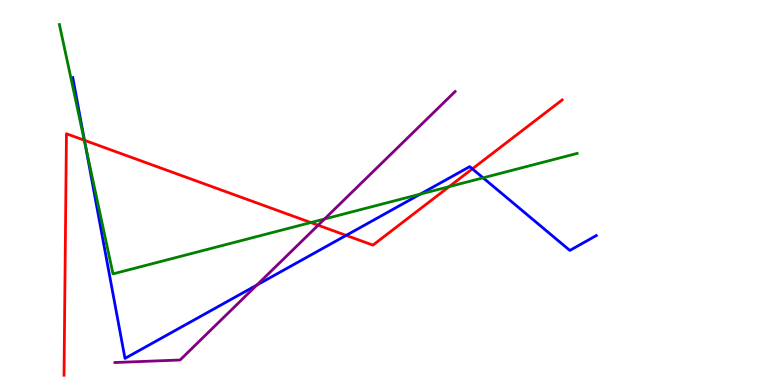[{'lines': ['blue', 'red'], 'intersections': [{'x': 1.09, 'y': 6.36}, {'x': 4.47, 'y': 3.89}, {'x': 6.09, 'y': 5.61}]}, {'lines': ['green', 'red'], 'intersections': [{'x': 1.09, 'y': 6.36}, {'x': 4.01, 'y': 4.22}, {'x': 5.8, 'y': 5.15}]}, {'lines': ['purple', 'red'], 'intersections': [{'x': 4.11, 'y': 4.15}]}, {'lines': ['blue', 'green'], 'intersections': [{'x': 1.1, 'y': 6.22}, {'x': 5.42, 'y': 4.96}, {'x': 6.23, 'y': 5.38}]}, {'lines': ['blue', 'purple'], 'intersections': [{'x': 3.31, 'y': 2.6}]}, {'lines': ['green', 'purple'], 'intersections': [{'x': 4.19, 'y': 4.31}]}]